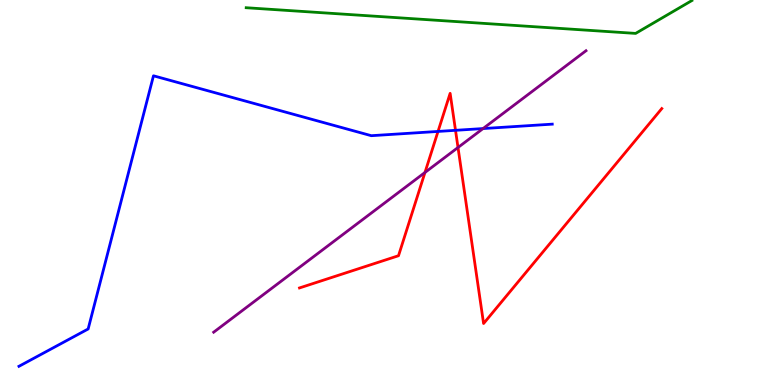[{'lines': ['blue', 'red'], 'intersections': [{'x': 5.65, 'y': 6.59}, {'x': 5.88, 'y': 6.62}]}, {'lines': ['green', 'red'], 'intersections': []}, {'lines': ['purple', 'red'], 'intersections': [{'x': 5.48, 'y': 5.52}, {'x': 5.91, 'y': 6.17}]}, {'lines': ['blue', 'green'], 'intersections': []}, {'lines': ['blue', 'purple'], 'intersections': [{'x': 6.23, 'y': 6.66}]}, {'lines': ['green', 'purple'], 'intersections': []}]